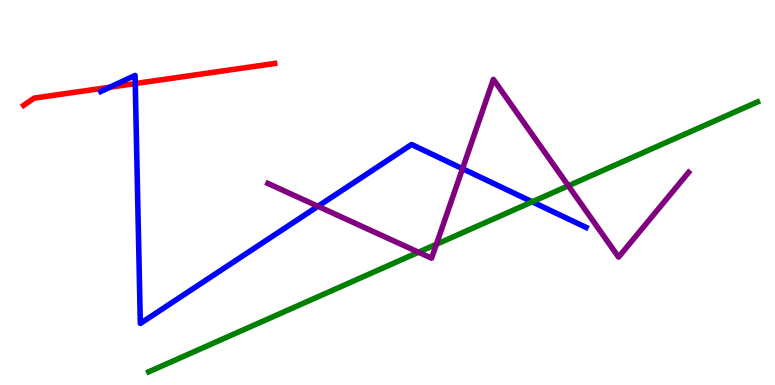[{'lines': ['blue', 'red'], 'intersections': [{'x': 1.42, 'y': 7.73}, {'x': 1.75, 'y': 7.83}]}, {'lines': ['green', 'red'], 'intersections': []}, {'lines': ['purple', 'red'], 'intersections': []}, {'lines': ['blue', 'green'], 'intersections': [{'x': 6.87, 'y': 4.76}]}, {'lines': ['blue', 'purple'], 'intersections': [{'x': 4.1, 'y': 4.64}, {'x': 5.97, 'y': 5.62}]}, {'lines': ['green', 'purple'], 'intersections': [{'x': 5.4, 'y': 3.45}, {'x': 5.63, 'y': 3.65}, {'x': 7.33, 'y': 5.17}]}]